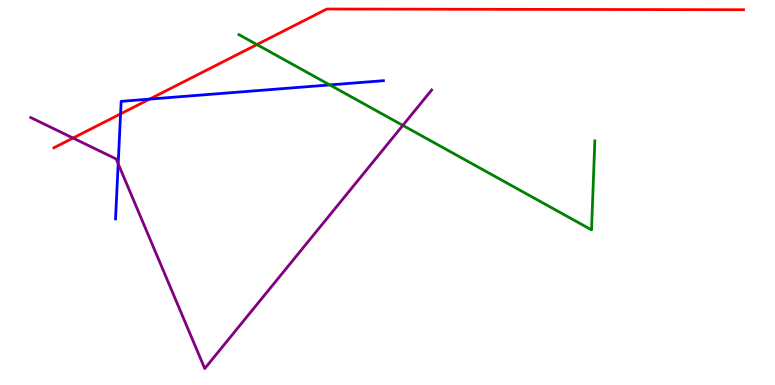[{'lines': ['blue', 'red'], 'intersections': [{'x': 1.56, 'y': 7.04}, {'x': 1.93, 'y': 7.43}]}, {'lines': ['green', 'red'], 'intersections': [{'x': 3.32, 'y': 8.84}]}, {'lines': ['purple', 'red'], 'intersections': [{'x': 0.942, 'y': 6.41}]}, {'lines': ['blue', 'green'], 'intersections': [{'x': 4.26, 'y': 7.79}]}, {'lines': ['blue', 'purple'], 'intersections': [{'x': 1.52, 'y': 5.75}]}, {'lines': ['green', 'purple'], 'intersections': [{'x': 5.2, 'y': 6.74}]}]